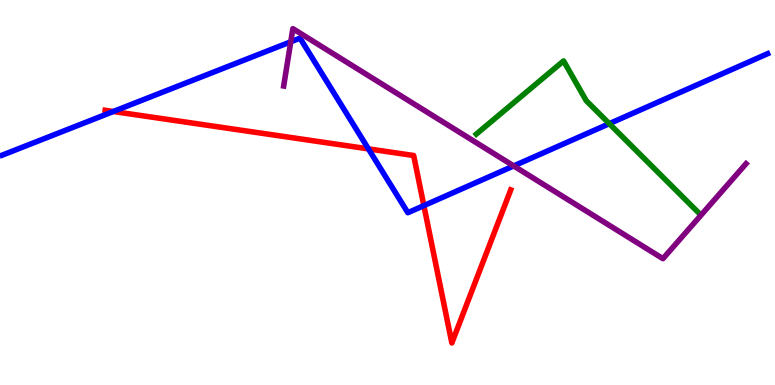[{'lines': ['blue', 'red'], 'intersections': [{'x': 1.46, 'y': 7.1}, {'x': 4.75, 'y': 6.13}, {'x': 5.47, 'y': 4.66}]}, {'lines': ['green', 'red'], 'intersections': []}, {'lines': ['purple', 'red'], 'intersections': []}, {'lines': ['blue', 'green'], 'intersections': [{'x': 7.86, 'y': 6.79}]}, {'lines': ['blue', 'purple'], 'intersections': [{'x': 3.75, 'y': 8.91}, {'x': 6.63, 'y': 5.69}]}, {'lines': ['green', 'purple'], 'intersections': []}]